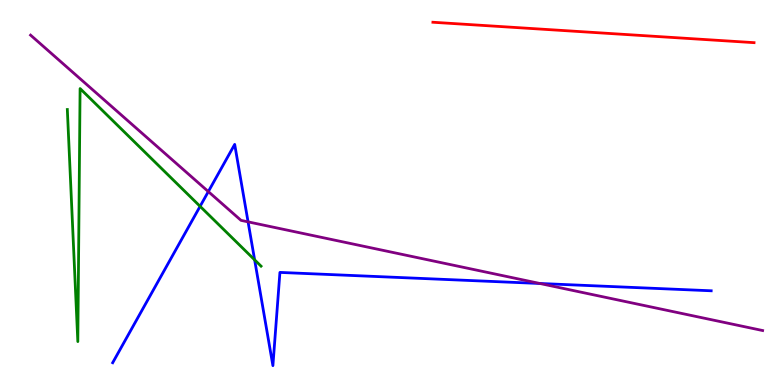[{'lines': ['blue', 'red'], 'intersections': []}, {'lines': ['green', 'red'], 'intersections': []}, {'lines': ['purple', 'red'], 'intersections': []}, {'lines': ['blue', 'green'], 'intersections': [{'x': 2.58, 'y': 4.64}, {'x': 3.29, 'y': 3.25}]}, {'lines': ['blue', 'purple'], 'intersections': [{'x': 2.69, 'y': 5.02}, {'x': 3.2, 'y': 4.24}, {'x': 6.97, 'y': 2.64}]}, {'lines': ['green', 'purple'], 'intersections': []}]